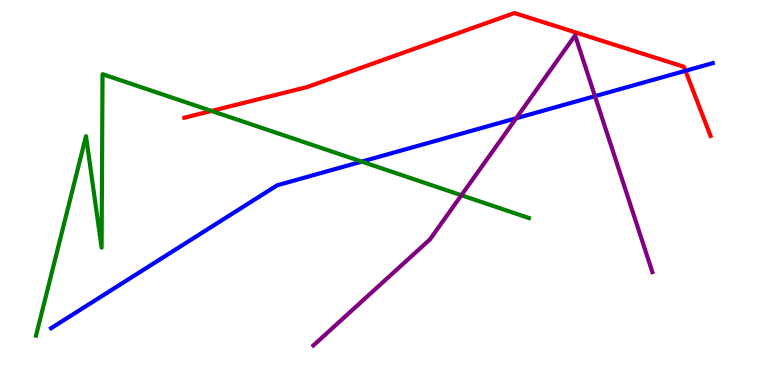[{'lines': ['blue', 'red'], 'intersections': [{'x': 8.84, 'y': 8.16}]}, {'lines': ['green', 'red'], 'intersections': [{'x': 2.73, 'y': 7.12}]}, {'lines': ['purple', 'red'], 'intersections': []}, {'lines': ['blue', 'green'], 'intersections': [{'x': 4.67, 'y': 5.8}]}, {'lines': ['blue', 'purple'], 'intersections': [{'x': 6.66, 'y': 6.93}, {'x': 7.68, 'y': 7.5}]}, {'lines': ['green', 'purple'], 'intersections': [{'x': 5.95, 'y': 4.93}]}]